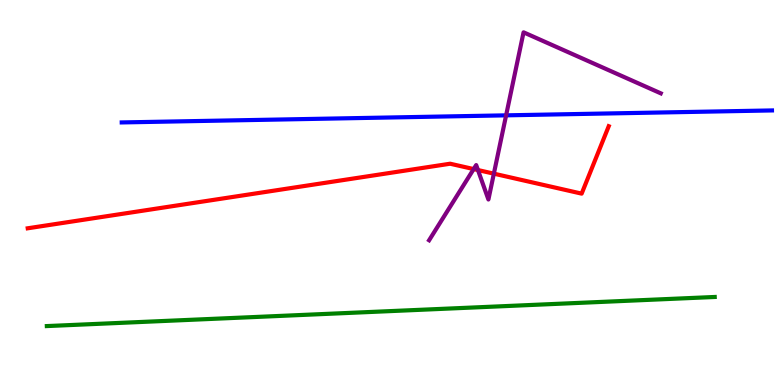[{'lines': ['blue', 'red'], 'intersections': []}, {'lines': ['green', 'red'], 'intersections': []}, {'lines': ['purple', 'red'], 'intersections': [{'x': 6.11, 'y': 5.61}, {'x': 6.17, 'y': 5.58}, {'x': 6.37, 'y': 5.49}]}, {'lines': ['blue', 'green'], 'intersections': []}, {'lines': ['blue', 'purple'], 'intersections': [{'x': 6.53, 'y': 7.0}]}, {'lines': ['green', 'purple'], 'intersections': []}]